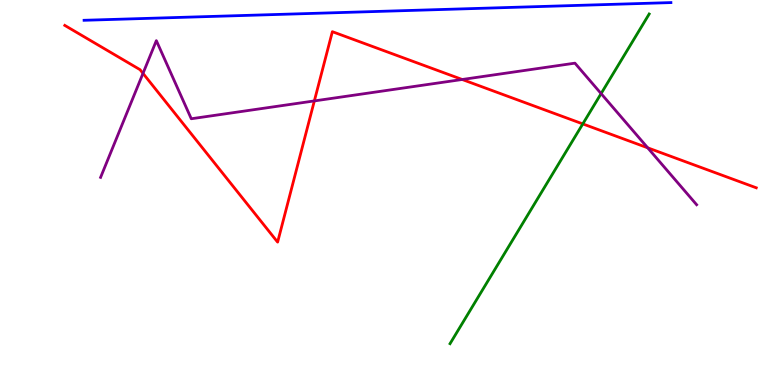[{'lines': ['blue', 'red'], 'intersections': []}, {'lines': ['green', 'red'], 'intersections': [{'x': 7.52, 'y': 6.78}]}, {'lines': ['purple', 'red'], 'intersections': [{'x': 1.85, 'y': 8.09}, {'x': 4.06, 'y': 7.38}, {'x': 5.96, 'y': 7.94}, {'x': 8.36, 'y': 6.16}]}, {'lines': ['blue', 'green'], 'intersections': []}, {'lines': ['blue', 'purple'], 'intersections': []}, {'lines': ['green', 'purple'], 'intersections': [{'x': 7.76, 'y': 7.57}]}]